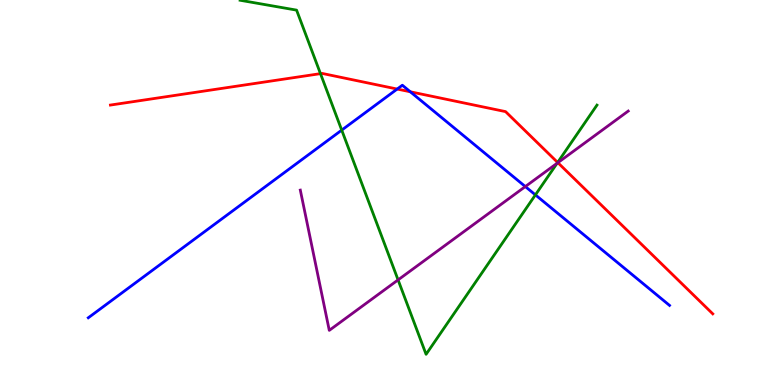[{'lines': ['blue', 'red'], 'intersections': [{'x': 5.12, 'y': 7.69}, {'x': 5.29, 'y': 7.62}]}, {'lines': ['green', 'red'], 'intersections': [{'x': 4.14, 'y': 8.09}, {'x': 7.2, 'y': 5.78}]}, {'lines': ['purple', 'red'], 'intersections': [{'x': 7.2, 'y': 5.77}]}, {'lines': ['blue', 'green'], 'intersections': [{'x': 4.41, 'y': 6.62}, {'x': 6.91, 'y': 4.94}]}, {'lines': ['blue', 'purple'], 'intersections': [{'x': 6.78, 'y': 5.15}]}, {'lines': ['green', 'purple'], 'intersections': [{'x': 5.14, 'y': 2.73}, {'x': 7.19, 'y': 5.76}]}]